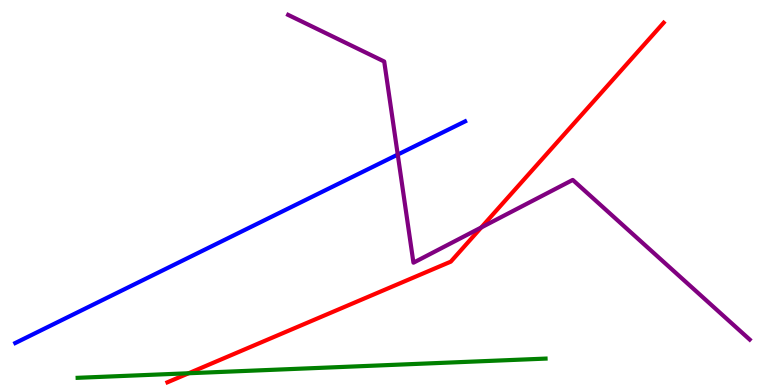[{'lines': ['blue', 'red'], 'intersections': []}, {'lines': ['green', 'red'], 'intersections': [{'x': 2.43, 'y': 0.305}]}, {'lines': ['purple', 'red'], 'intersections': [{'x': 6.21, 'y': 4.09}]}, {'lines': ['blue', 'green'], 'intersections': []}, {'lines': ['blue', 'purple'], 'intersections': [{'x': 5.13, 'y': 5.99}]}, {'lines': ['green', 'purple'], 'intersections': []}]